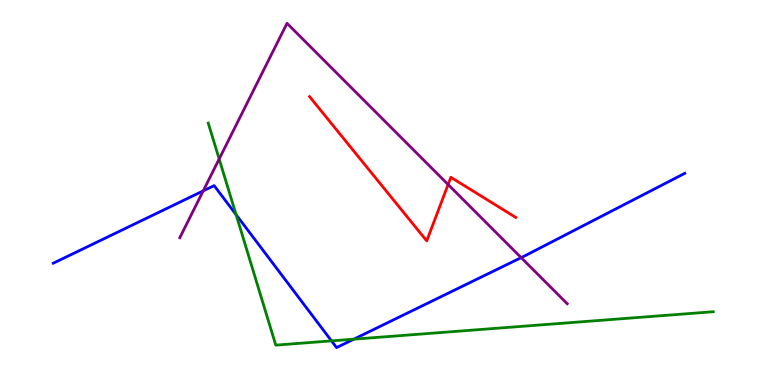[{'lines': ['blue', 'red'], 'intersections': []}, {'lines': ['green', 'red'], 'intersections': []}, {'lines': ['purple', 'red'], 'intersections': [{'x': 5.78, 'y': 5.21}]}, {'lines': ['blue', 'green'], 'intersections': [{'x': 3.05, 'y': 4.42}, {'x': 4.28, 'y': 1.15}, {'x': 4.57, 'y': 1.19}]}, {'lines': ['blue', 'purple'], 'intersections': [{'x': 2.62, 'y': 5.04}, {'x': 6.72, 'y': 3.31}]}, {'lines': ['green', 'purple'], 'intersections': [{'x': 2.83, 'y': 5.87}]}]